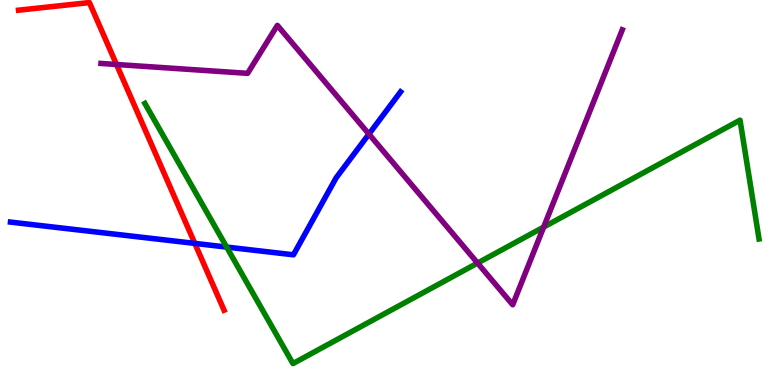[{'lines': ['blue', 'red'], 'intersections': [{'x': 2.51, 'y': 3.68}]}, {'lines': ['green', 'red'], 'intersections': []}, {'lines': ['purple', 'red'], 'intersections': [{'x': 1.5, 'y': 8.32}]}, {'lines': ['blue', 'green'], 'intersections': [{'x': 2.92, 'y': 3.58}]}, {'lines': ['blue', 'purple'], 'intersections': [{'x': 4.76, 'y': 6.52}]}, {'lines': ['green', 'purple'], 'intersections': [{'x': 6.16, 'y': 3.17}, {'x': 7.01, 'y': 4.1}]}]